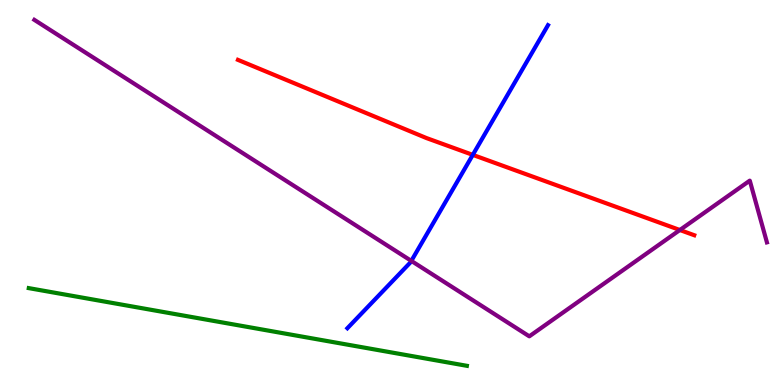[{'lines': ['blue', 'red'], 'intersections': [{'x': 6.1, 'y': 5.98}]}, {'lines': ['green', 'red'], 'intersections': []}, {'lines': ['purple', 'red'], 'intersections': [{'x': 8.77, 'y': 4.03}]}, {'lines': ['blue', 'green'], 'intersections': []}, {'lines': ['blue', 'purple'], 'intersections': [{'x': 5.31, 'y': 3.22}]}, {'lines': ['green', 'purple'], 'intersections': []}]